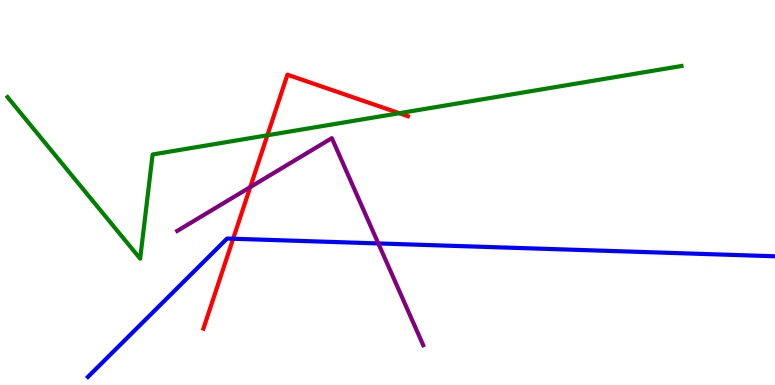[{'lines': ['blue', 'red'], 'intersections': [{'x': 3.01, 'y': 3.8}]}, {'lines': ['green', 'red'], 'intersections': [{'x': 3.45, 'y': 6.49}, {'x': 5.15, 'y': 7.06}]}, {'lines': ['purple', 'red'], 'intersections': [{'x': 3.23, 'y': 5.14}]}, {'lines': ['blue', 'green'], 'intersections': []}, {'lines': ['blue', 'purple'], 'intersections': [{'x': 4.88, 'y': 3.68}]}, {'lines': ['green', 'purple'], 'intersections': []}]